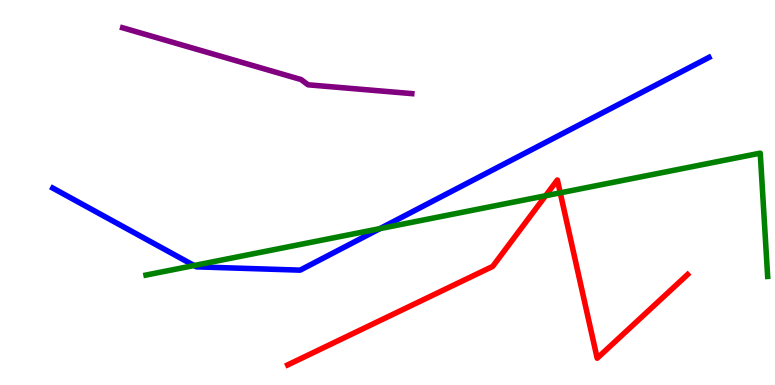[{'lines': ['blue', 'red'], 'intersections': []}, {'lines': ['green', 'red'], 'intersections': [{'x': 7.04, 'y': 4.92}, {'x': 7.23, 'y': 4.99}]}, {'lines': ['purple', 'red'], 'intersections': []}, {'lines': ['blue', 'green'], 'intersections': [{'x': 2.5, 'y': 3.1}, {'x': 4.9, 'y': 4.06}]}, {'lines': ['blue', 'purple'], 'intersections': []}, {'lines': ['green', 'purple'], 'intersections': []}]